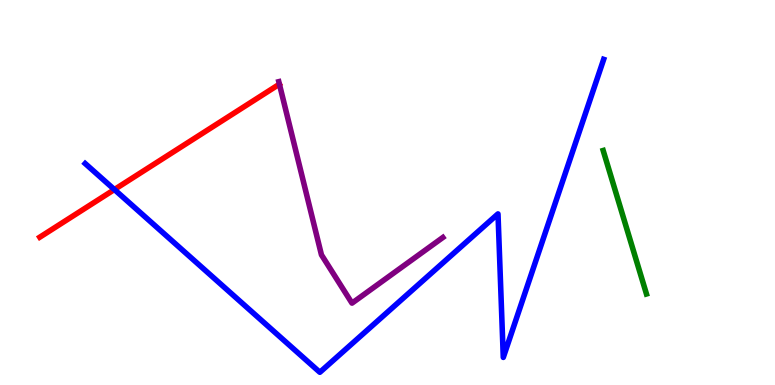[{'lines': ['blue', 'red'], 'intersections': [{'x': 1.48, 'y': 5.08}]}, {'lines': ['green', 'red'], 'intersections': []}, {'lines': ['purple', 'red'], 'intersections': []}, {'lines': ['blue', 'green'], 'intersections': []}, {'lines': ['blue', 'purple'], 'intersections': []}, {'lines': ['green', 'purple'], 'intersections': []}]